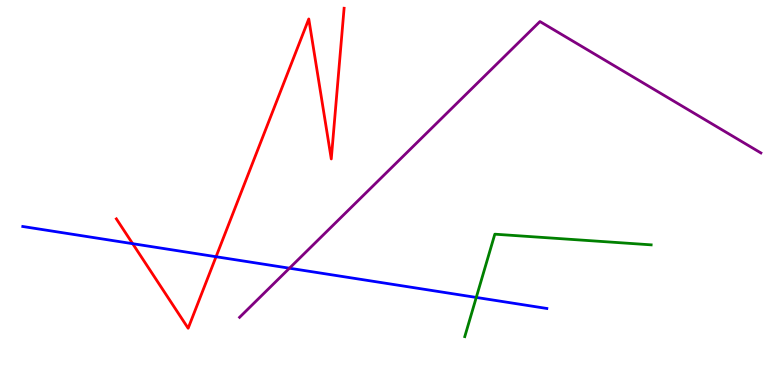[{'lines': ['blue', 'red'], 'intersections': [{'x': 1.71, 'y': 3.67}, {'x': 2.79, 'y': 3.33}]}, {'lines': ['green', 'red'], 'intersections': []}, {'lines': ['purple', 'red'], 'intersections': []}, {'lines': ['blue', 'green'], 'intersections': [{'x': 6.15, 'y': 2.27}]}, {'lines': ['blue', 'purple'], 'intersections': [{'x': 3.73, 'y': 3.03}]}, {'lines': ['green', 'purple'], 'intersections': []}]